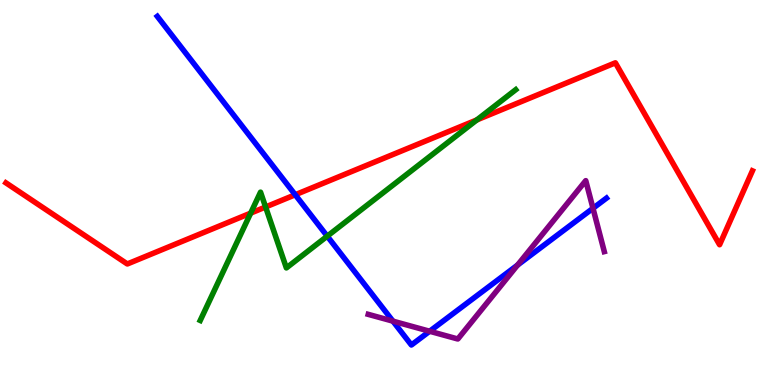[{'lines': ['blue', 'red'], 'intersections': [{'x': 3.81, 'y': 4.94}]}, {'lines': ['green', 'red'], 'intersections': [{'x': 3.23, 'y': 4.46}, {'x': 3.43, 'y': 4.62}, {'x': 6.15, 'y': 6.89}]}, {'lines': ['purple', 'red'], 'intersections': []}, {'lines': ['blue', 'green'], 'intersections': [{'x': 4.22, 'y': 3.87}]}, {'lines': ['blue', 'purple'], 'intersections': [{'x': 5.07, 'y': 1.66}, {'x': 5.54, 'y': 1.4}, {'x': 6.68, 'y': 3.11}, {'x': 7.65, 'y': 4.59}]}, {'lines': ['green', 'purple'], 'intersections': []}]